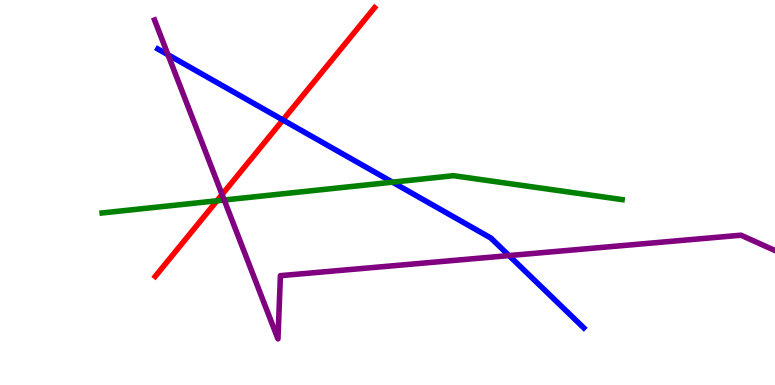[{'lines': ['blue', 'red'], 'intersections': [{'x': 3.65, 'y': 6.88}]}, {'lines': ['green', 'red'], 'intersections': [{'x': 2.8, 'y': 4.78}]}, {'lines': ['purple', 'red'], 'intersections': [{'x': 2.87, 'y': 4.95}]}, {'lines': ['blue', 'green'], 'intersections': [{'x': 5.06, 'y': 5.27}]}, {'lines': ['blue', 'purple'], 'intersections': [{'x': 2.17, 'y': 8.58}, {'x': 6.57, 'y': 3.36}]}, {'lines': ['green', 'purple'], 'intersections': [{'x': 2.89, 'y': 4.8}]}]